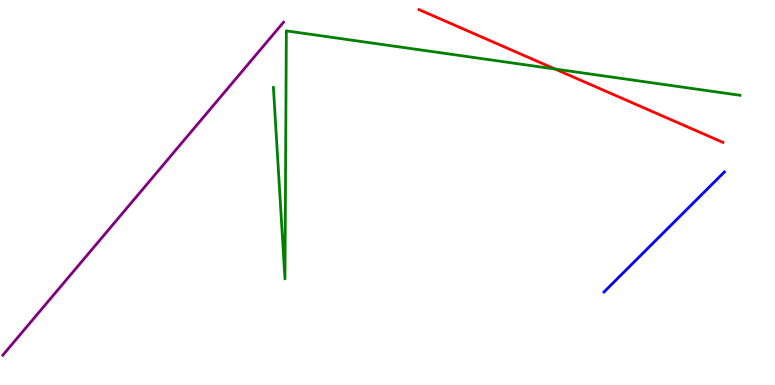[{'lines': ['blue', 'red'], 'intersections': []}, {'lines': ['green', 'red'], 'intersections': [{'x': 7.16, 'y': 8.21}]}, {'lines': ['purple', 'red'], 'intersections': []}, {'lines': ['blue', 'green'], 'intersections': []}, {'lines': ['blue', 'purple'], 'intersections': []}, {'lines': ['green', 'purple'], 'intersections': []}]